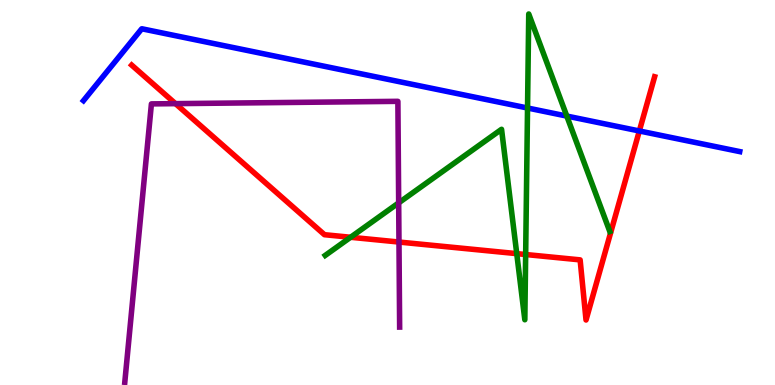[{'lines': ['blue', 'red'], 'intersections': [{'x': 8.25, 'y': 6.6}]}, {'lines': ['green', 'red'], 'intersections': [{'x': 4.52, 'y': 3.84}, {'x': 6.67, 'y': 3.41}, {'x': 6.78, 'y': 3.39}]}, {'lines': ['purple', 'red'], 'intersections': [{'x': 2.26, 'y': 7.31}, {'x': 5.15, 'y': 3.71}]}, {'lines': ['blue', 'green'], 'intersections': [{'x': 6.81, 'y': 7.19}, {'x': 7.31, 'y': 6.99}]}, {'lines': ['blue', 'purple'], 'intersections': []}, {'lines': ['green', 'purple'], 'intersections': [{'x': 5.14, 'y': 4.73}]}]